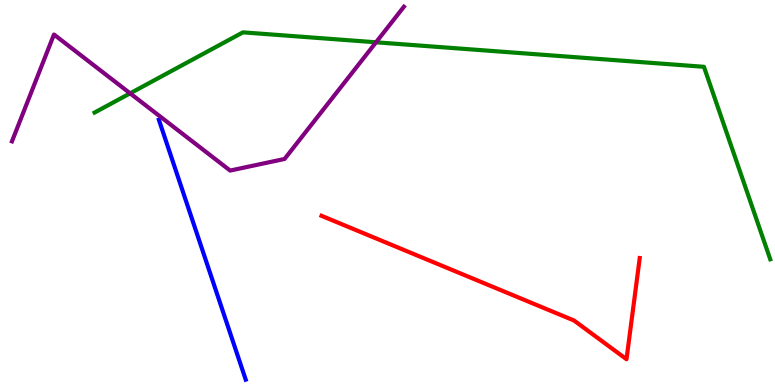[{'lines': ['blue', 'red'], 'intersections': []}, {'lines': ['green', 'red'], 'intersections': []}, {'lines': ['purple', 'red'], 'intersections': []}, {'lines': ['blue', 'green'], 'intersections': []}, {'lines': ['blue', 'purple'], 'intersections': []}, {'lines': ['green', 'purple'], 'intersections': [{'x': 1.68, 'y': 7.58}, {'x': 4.85, 'y': 8.9}]}]